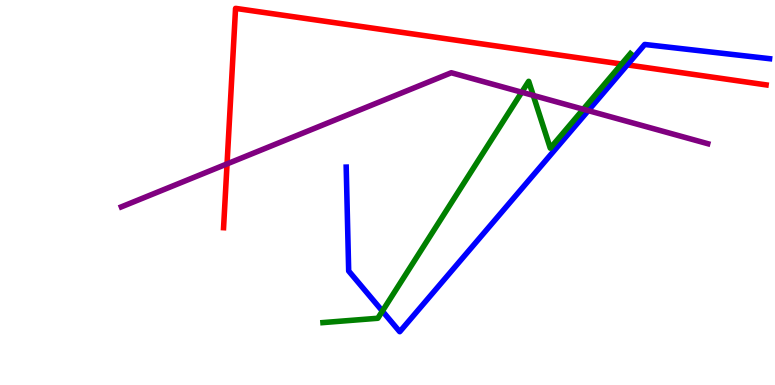[{'lines': ['blue', 'red'], 'intersections': [{'x': 8.09, 'y': 8.32}]}, {'lines': ['green', 'red'], 'intersections': [{'x': 8.02, 'y': 8.34}]}, {'lines': ['purple', 'red'], 'intersections': [{'x': 2.93, 'y': 5.74}]}, {'lines': ['blue', 'green'], 'intersections': [{'x': 4.93, 'y': 1.92}]}, {'lines': ['blue', 'purple'], 'intersections': [{'x': 7.59, 'y': 7.13}]}, {'lines': ['green', 'purple'], 'intersections': [{'x': 6.73, 'y': 7.6}, {'x': 6.88, 'y': 7.52}, {'x': 7.53, 'y': 7.16}]}]